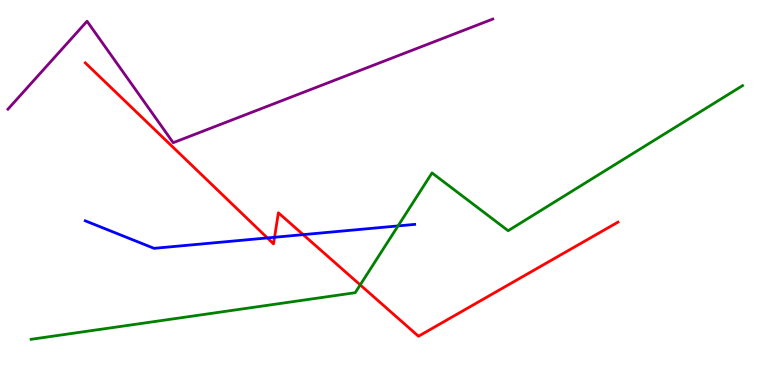[{'lines': ['blue', 'red'], 'intersections': [{'x': 3.45, 'y': 3.82}, {'x': 3.54, 'y': 3.84}, {'x': 3.91, 'y': 3.91}]}, {'lines': ['green', 'red'], 'intersections': [{'x': 4.65, 'y': 2.6}]}, {'lines': ['purple', 'red'], 'intersections': []}, {'lines': ['blue', 'green'], 'intersections': [{'x': 5.14, 'y': 4.13}]}, {'lines': ['blue', 'purple'], 'intersections': []}, {'lines': ['green', 'purple'], 'intersections': []}]